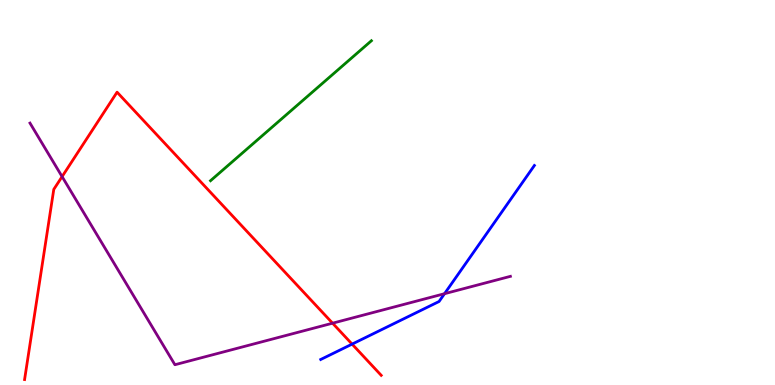[{'lines': ['blue', 'red'], 'intersections': [{'x': 4.54, 'y': 1.06}]}, {'lines': ['green', 'red'], 'intersections': []}, {'lines': ['purple', 'red'], 'intersections': [{'x': 0.801, 'y': 5.41}, {'x': 4.29, 'y': 1.61}]}, {'lines': ['blue', 'green'], 'intersections': []}, {'lines': ['blue', 'purple'], 'intersections': [{'x': 5.74, 'y': 2.37}]}, {'lines': ['green', 'purple'], 'intersections': []}]